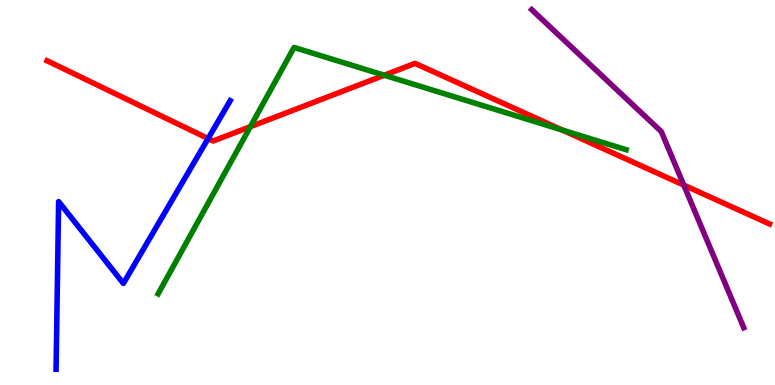[{'lines': ['blue', 'red'], 'intersections': [{'x': 2.68, 'y': 6.4}]}, {'lines': ['green', 'red'], 'intersections': [{'x': 3.23, 'y': 6.71}, {'x': 4.96, 'y': 8.05}, {'x': 7.25, 'y': 6.62}]}, {'lines': ['purple', 'red'], 'intersections': [{'x': 8.82, 'y': 5.19}]}, {'lines': ['blue', 'green'], 'intersections': []}, {'lines': ['blue', 'purple'], 'intersections': []}, {'lines': ['green', 'purple'], 'intersections': []}]